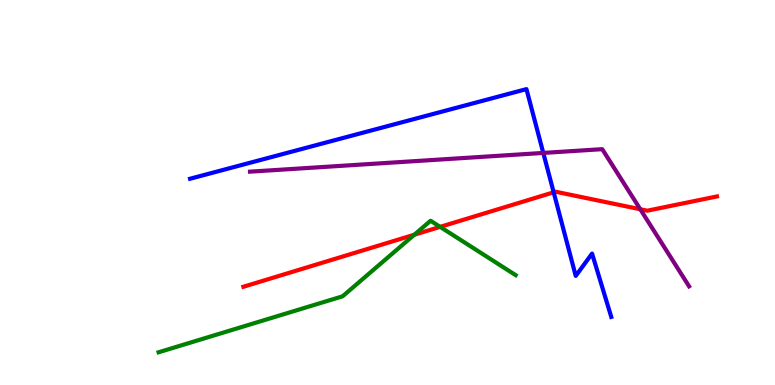[{'lines': ['blue', 'red'], 'intersections': [{'x': 7.14, 'y': 5.0}]}, {'lines': ['green', 'red'], 'intersections': [{'x': 5.35, 'y': 3.9}, {'x': 5.68, 'y': 4.11}]}, {'lines': ['purple', 'red'], 'intersections': [{'x': 8.26, 'y': 4.56}]}, {'lines': ['blue', 'green'], 'intersections': []}, {'lines': ['blue', 'purple'], 'intersections': [{'x': 7.01, 'y': 6.03}]}, {'lines': ['green', 'purple'], 'intersections': []}]